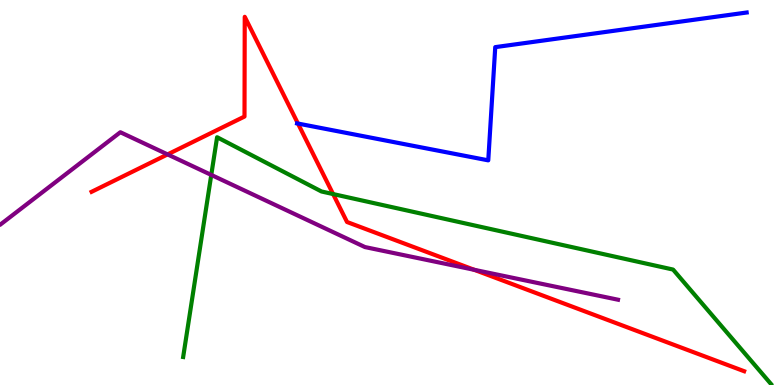[{'lines': ['blue', 'red'], 'intersections': [{'x': 3.84, 'y': 6.79}]}, {'lines': ['green', 'red'], 'intersections': [{'x': 4.3, 'y': 4.96}]}, {'lines': ['purple', 'red'], 'intersections': [{'x': 2.16, 'y': 5.99}, {'x': 6.12, 'y': 2.99}]}, {'lines': ['blue', 'green'], 'intersections': []}, {'lines': ['blue', 'purple'], 'intersections': []}, {'lines': ['green', 'purple'], 'intersections': [{'x': 2.73, 'y': 5.46}]}]